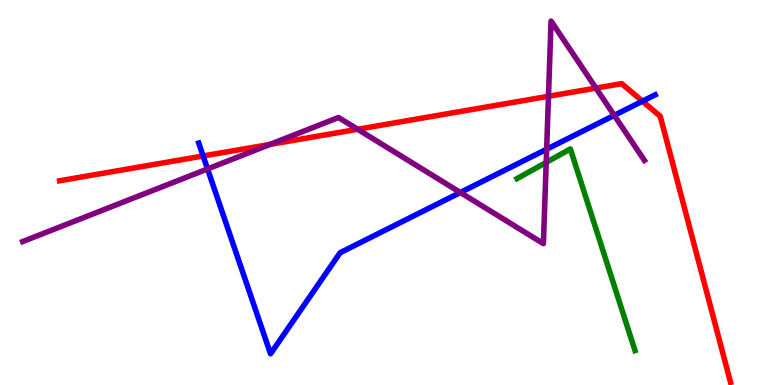[{'lines': ['blue', 'red'], 'intersections': [{'x': 2.62, 'y': 5.95}, {'x': 8.29, 'y': 7.37}]}, {'lines': ['green', 'red'], 'intersections': []}, {'lines': ['purple', 'red'], 'intersections': [{'x': 3.48, 'y': 6.25}, {'x': 4.61, 'y': 6.64}, {'x': 7.08, 'y': 7.5}, {'x': 7.69, 'y': 7.71}]}, {'lines': ['blue', 'green'], 'intersections': []}, {'lines': ['blue', 'purple'], 'intersections': [{'x': 2.68, 'y': 5.61}, {'x': 5.94, 'y': 5.0}, {'x': 7.05, 'y': 6.12}, {'x': 7.93, 'y': 7.0}]}, {'lines': ['green', 'purple'], 'intersections': [{'x': 7.05, 'y': 5.78}]}]